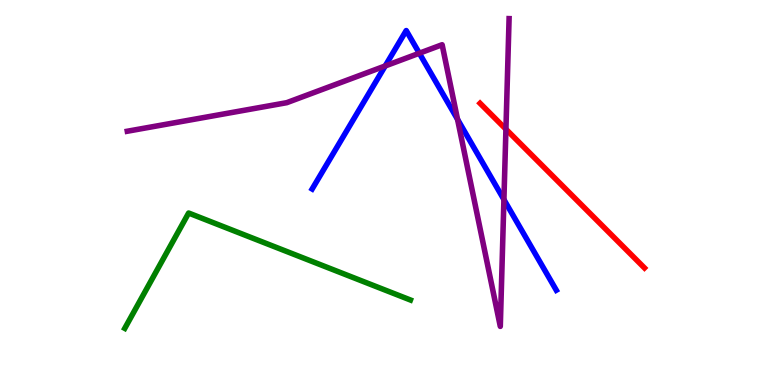[{'lines': ['blue', 'red'], 'intersections': []}, {'lines': ['green', 'red'], 'intersections': []}, {'lines': ['purple', 'red'], 'intersections': [{'x': 6.53, 'y': 6.64}]}, {'lines': ['blue', 'green'], 'intersections': []}, {'lines': ['blue', 'purple'], 'intersections': [{'x': 4.97, 'y': 8.29}, {'x': 5.41, 'y': 8.62}, {'x': 5.9, 'y': 6.9}, {'x': 6.5, 'y': 4.82}]}, {'lines': ['green', 'purple'], 'intersections': []}]